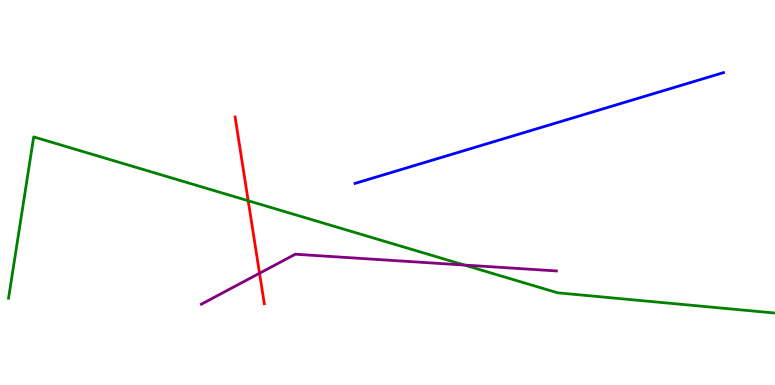[{'lines': ['blue', 'red'], 'intersections': []}, {'lines': ['green', 'red'], 'intersections': [{'x': 3.2, 'y': 4.79}]}, {'lines': ['purple', 'red'], 'intersections': [{'x': 3.35, 'y': 2.9}]}, {'lines': ['blue', 'green'], 'intersections': []}, {'lines': ['blue', 'purple'], 'intersections': []}, {'lines': ['green', 'purple'], 'intersections': [{'x': 5.99, 'y': 3.12}]}]